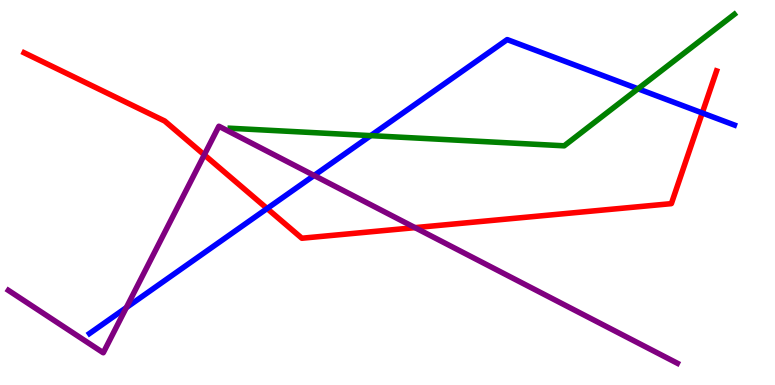[{'lines': ['blue', 'red'], 'intersections': [{'x': 3.45, 'y': 4.58}, {'x': 9.06, 'y': 7.07}]}, {'lines': ['green', 'red'], 'intersections': []}, {'lines': ['purple', 'red'], 'intersections': [{'x': 2.64, 'y': 5.98}, {'x': 5.36, 'y': 4.09}]}, {'lines': ['blue', 'green'], 'intersections': [{'x': 4.78, 'y': 6.48}, {'x': 8.23, 'y': 7.69}]}, {'lines': ['blue', 'purple'], 'intersections': [{'x': 1.63, 'y': 2.01}, {'x': 4.05, 'y': 5.44}]}, {'lines': ['green', 'purple'], 'intersections': []}]